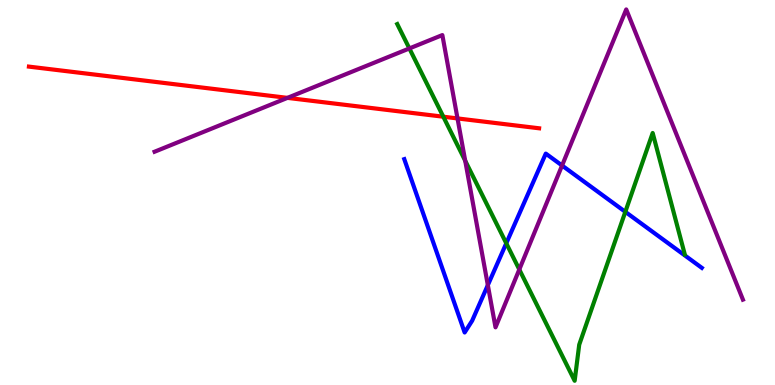[{'lines': ['blue', 'red'], 'intersections': []}, {'lines': ['green', 'red'], 'intersections': [{'x': 5.72, 'y': 6.97}]}, {'lines': ['purple', 'red'], 'intersections': [{'x': 3.71, 'y': 7.46}, {'x': 5.9, 'y': 6.92}]}, {'lines': ['blue', 'green'], 'intersections': [{'x': 6.53, 'y': 3.68}, {'x': 8.07, 'y': 4.5}]}, {'lines': ['blue', 'purple'], 'intersections': [{'x': 6.29, 'y': 2.59}, {'x': 7.25, 'y': 5.7}]}, {'lines': ['green', 'purple'], 'intersections': [{'x': 5.28, 'y': 8.74}, {'x': 6.0, 'y': 5.83}, {'x': 6.7, 'y': 3.0}]}]